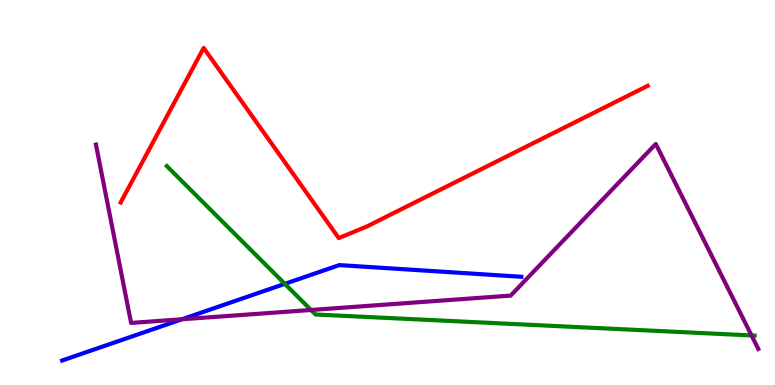[{'lines': ['blue', 'red'], 'intersections': []}, {'lines': ['green', 'red'], 'intersections': []}, {'lines': ['purple', 'red'], 'intersections': []}, {'lines': ['blue', 'green'], 'intersections': [{'x': 3.68, 'y': 2.63}]}, {'lines': ['blue', 'purple'], 'intersections': [{'x': 2.35, 'y': 1.71}]}, {'lines': ['green', 'purple'], 'intersections': [{'x': 4.01, 'y': 1.95}, {'x': 9.7, 'y': 1.29}]}]